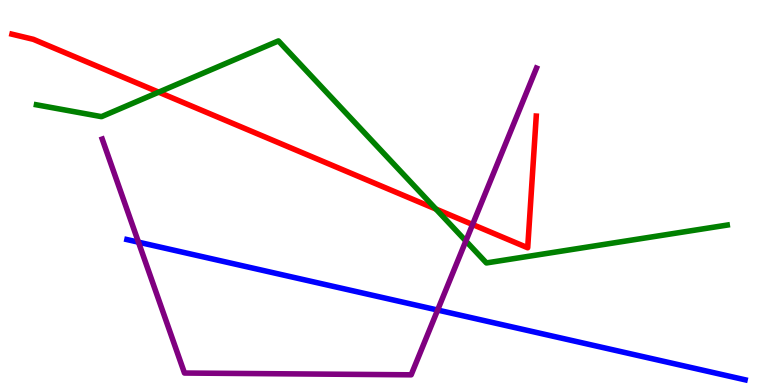[{'lines': ['blue', 'red'], 'intersections': []}, {'lines': ['green', 'red'], 'intersections': [{'x': 2.05, 'y': 7.61}, {'x': 5.63, 'y': 4.57}]}, {'lines': ['purple', 'red'], 'intersections': [{'x': 6.1, 'y': 4.17}]}, {'lines': ['blue', 'green'], 'intersections': []}, {'lines': ['blue', 'purple'], 'intersections': [{'x': 1.79, 'y': 3.71}, {'x': 5.65, 'y': 1.95}]}, {'lines': ['green', 'purple'], 'intersections': [{'x': 6.01, 'y': 3.74}]}]